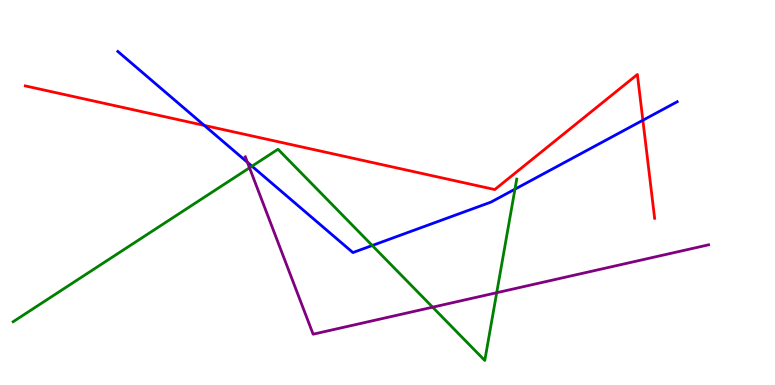[{'lines': ['blue', 'red'], 'intersections': [{'x': 2.64, 'y': 6.74}, {'x': 8.3, 'y': 6.88}]}, {'lines': ['green', 'red'], 'intersections': []}, {'lines': ['purple', 'red'], 'intersections': []}, {'lines': ['blue', 'green'], 'intersections': [{'x': 3.25, 'y': 5.68}, {'x': 4.8, 'y': 3.62}, {'x': 6.64, 'y': 5.09}]}, {'lines': ['blue', 'purple'], 'intersections': [{'x': 3.19, 'y': 5.78}]}, {'lines': ['green', 'purple'], 'intersections': [{'x': 3.22, 'y': 5.64}, {'x': 5.58, 'y': 2.02}, {'x': 6.41, 'y': 2.4}]}]